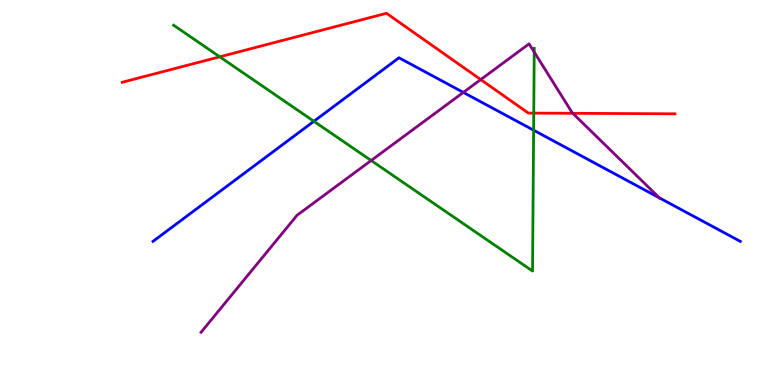[{'lines': ['blue', 'red'], 'intersections': []}, {'lines': ['green', 'red'], 'intersections': [{'x': 2.84, 'y': 8.52}, {'x': 6.89, 'y': 7.06}]}, {'lines': ['purple', 'red'], 'intersections': [{'x': 6.2, 'y': 7.93}, {'x': 7.39, 'y': 7.06}]}, {'lines': ['blue', 'green'], 'intersections': [{'x': 4.05, 'y': 6.85}, {'x': 6.89, 'y': 6.62}]}, {'lines': ['blue', 'purple'], 'intersections': [{'x': 5.98, 'y': 7.6}, {'x': 8.51, 'y': 4.86}]}, {'lines': ['green', 'purple'], 'intersections': [{'x': 4.79, 'y': 5.83}, {'x': 6.89, 'y': 8.65}]}]